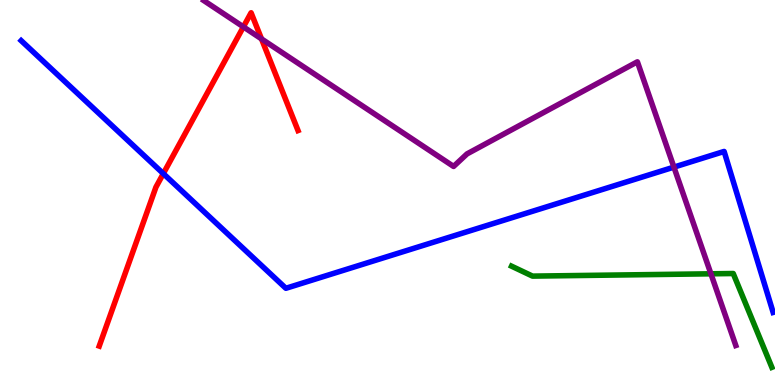[{'lines': ['blue', 'red'], 'intersections': [{'x': 2.11, 'y': 5.49}]}, {'lines': ['green', 'red'], 'intersections': []}, {'lines': ['purple', 'red'], 'intersections': [{'x': 3.14, 'y': 9.3}, {'x': 3.37, 'y': 8.99}]}, {'lines': ['blue', 'green'], 'intersections': []}, {'lines': ['blue', 'purple'], 'intersections': [{'x': 8.7, 'y': 5.66}]}, {'lines': ['green', 'purple'], 'intersections': [{'x': 9.17, 'y': 2.89}]}]